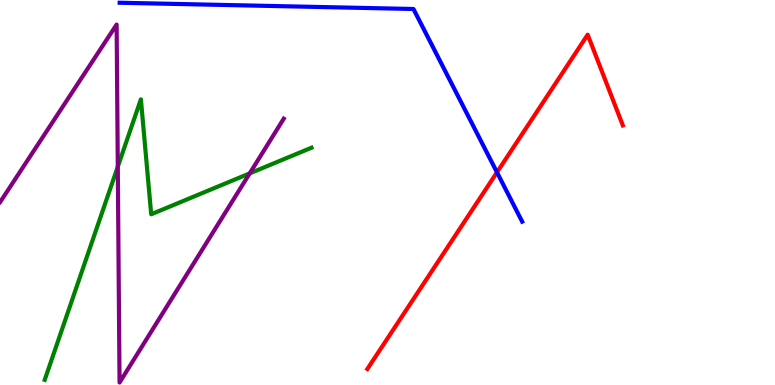[{'lines': ['blue', 'red'], 'intersections': [{'x': 6.41, 'y': 5.52}]}, {'lines': ['green', 'red'], 'intersections': []}, {'lines': ['purple', 'red'], 'intersections': []}, {'lines': ['blue', 'green'], 'intersections': []}, {'lines': ['blue', 'purple'], 'intersections': []}, {'lines': ['green', 'purple'], 'intersections': [{'x': 1.52, 'y': 5.67}, {'x': 3.22, 'y': 5.5}]}]